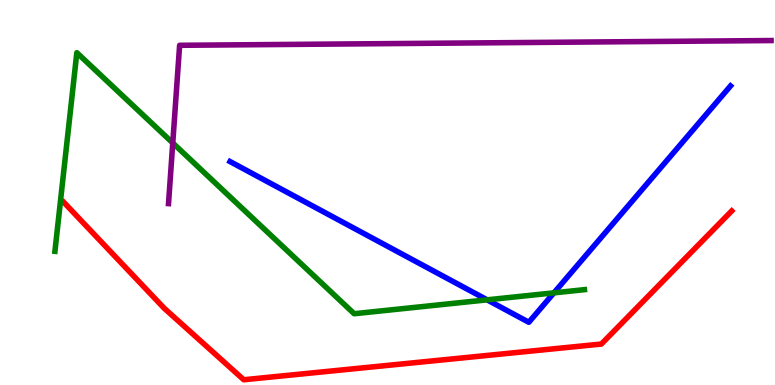[{'lines': ['blue', 'red'], 'intersections': []}, {'lines': ['green', 'red'], 'intersections': []}, {'lines': ['purple', 'red'], 'intersections': []}, {'lines': ['blue', 'green'], 'intersections': [{'x': 6.29, 'y': 2.21}, {'x': 7.15, 'y': 2.39}]}, {'lines': ['blue', 'purple'], 'intersections': []}, {'lines': ['green', 'purple'], 'intersections': [{'x': 2.23, 'y': 6.29}]}]